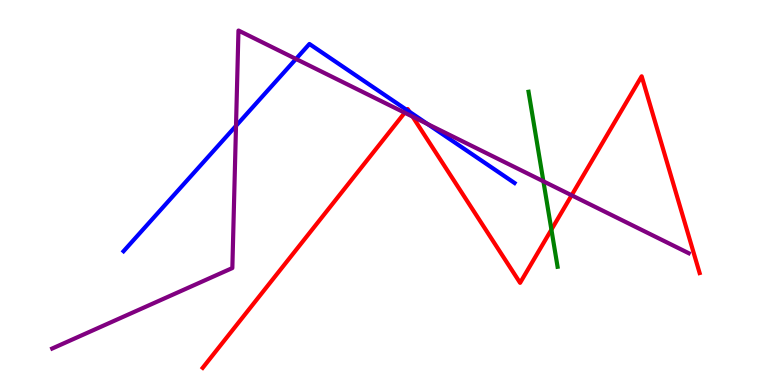[{'lines': ['blue', 'red'], 'intersections': [{'x': 5.25, 'y': 7.14}, {'x': 5.28, 'y': 7.1}]}, {'lines': ['green', 'red'], 'intersections': [{'x': 7.11, 'y': 4.04}]}, {'lines': ['purple', 'red'], 'intersections': [{'x': 5.22, 'y': 7.07}, {'x': 5.32, 'y': 6.97}, {'x': 7.38, 'y': 4.93}]}, {'lines': ['blue', 'green'], 'intersections': []}, {'lines': ['blue', 'purple'], 'intersections': [{'x': 3.05, 'y': 6.73}, {'x': 3.82, 'y': 8.47}, {'x': 5.52, 'y': 6.78}]}, {'lines': ['green', 'purple'], 'intersections': [{'x': 7.01, 'y': 5.29}]}]